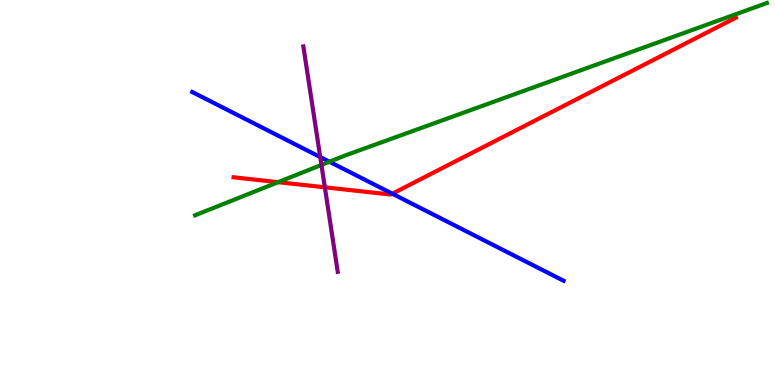[{'lines': ['blue', 'red'], 'intersections': [{'x': 5.06, 'y': 4.97}]}, {'lines': ['green', 'red'], 'intersections': [{'x': 3.59, 'y': 5.27}]}, {'lines': ['purple', 'red'], 'intersections': [{'x': 4.19, 'y': 5.13}]}, {'lines': ['blue', 'green'], 'intersections': [{'x': 4.25, 'y': 5.8}]}, {'lines': ['blue', 'purple'], 'intersections': [{'x': 4.13, 'y': 5.92}]}, {'lines': ['green', 'purple'], 'intersections': [{'x': 4.15, 'y': 5.72}]}]